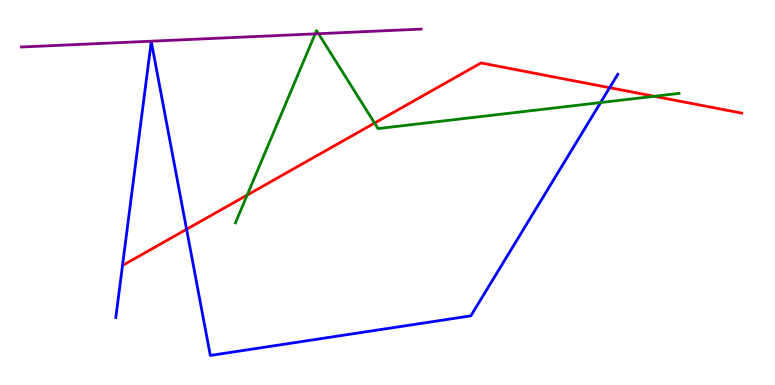[{'lines': ['blue', 'red'], 'intersections': [{'x': 2.41, 'y': 4.04}, {'x': 7.87, 'y': 7.72}]}, {'lines': ['green', 'red'], 'intersections': [{'x': 3.19, 'y': 4.93}, {'x': 4.83, 'y': 6.8}, {'x': 8.44, 'y': 7.5}]}, {'lines': ['purple', 'red'], 'intersections': []}, {'lines': ['blue', 'green'], 'intersections': [{'x': 7.75, 'y': 7.34}]}, {'lines': ['blue', 'purple'], 'intersections': []}, {'lines': ['green', 'purple'], 'intersections': [{'x': 4.07, 'y': 9.12}, {'x': 4.11, 'y': 9.12}]}]